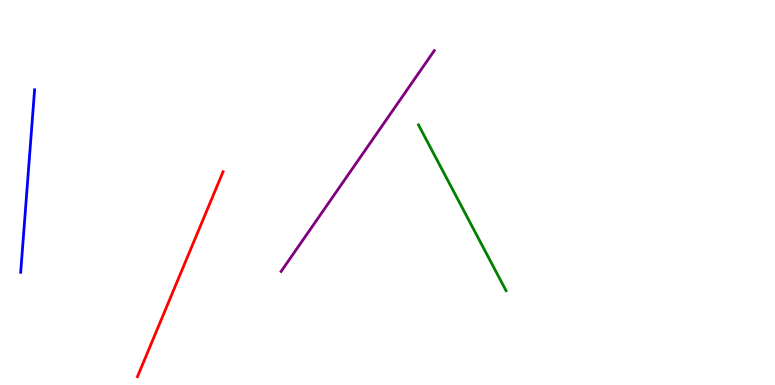[{'lines': ['blue', 'red'], 'intersections': []}, {'lines': ['green', 'red'], 'intersections': []}, {'lines': ['purple', 'red'], 'intersections': []}, {'lines': ['blue', 'green'], 'intersections': []}, {'lines': ['blue', 'purple'], 'intersections': []}, {'lines': ['green', 'purple'], 'intersections': []}]